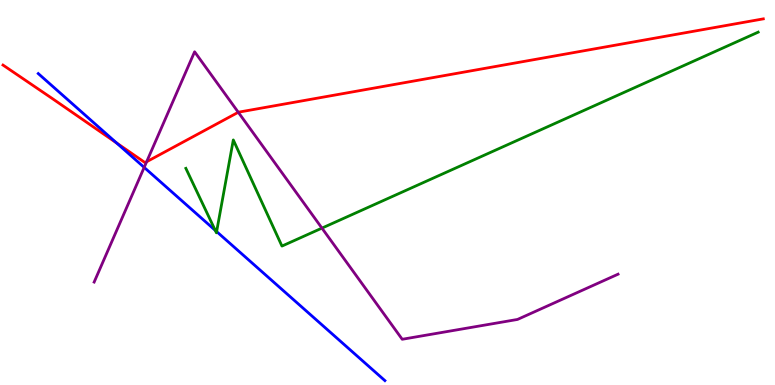[{'lines': ['blue', 'red'], 'intersections': [{'x': 1.5, 'y': 6.29}]}, {'lines': ['green', 'red'], 'intersections': []}, {'lines': ['purple', 'red'], 'intersections': [{'x': 1.89, 'y': 5.8}, {'x': 3.07, 'y': 7.08}]}, {'lines': ['blue', 'green'], 'intersections': [{'x': 2.78, 'y': 4.02}, {'x': 2.8, 'y': 3.98}]}, {'lines': ['blue', 'purple'], 'intersections': [{'x': 1.86, 'y': 5.65}]}, {'lines': ['green', 'purple'], 'intersections': [{'x': 4.15, 'y': 4.07}]}]